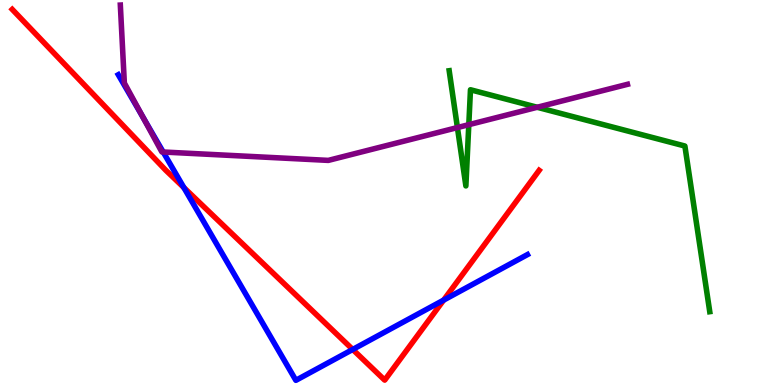[{'lines': ['blue', 'red'], 'intersections': [{'x': 2.37, 'y': 5.13}, {'x': 4.55, 'y': 0.923}, {'x': 5.72, 'y': 2.21}]}, {'lines': ['green', 'red'], 'intersections': []}, {'lines': ['purple', 'red'], 'intersections': []}, {'lines': ['blue', 'green'], 'intersections': []}, {'lines': ['blue', 'purple'], 'intersections': [{'x': 1.84, 'y': 6.96}, {'x': 2.11, 'y': 6.05}]}, {'lines': ['green', 'purple'], 'intersections': [{'x': 5.9, 'y': 6.69}, {'x': 6.05, 'y': 6.76}, {'x': 6.93, 'y': 7.21}]}]